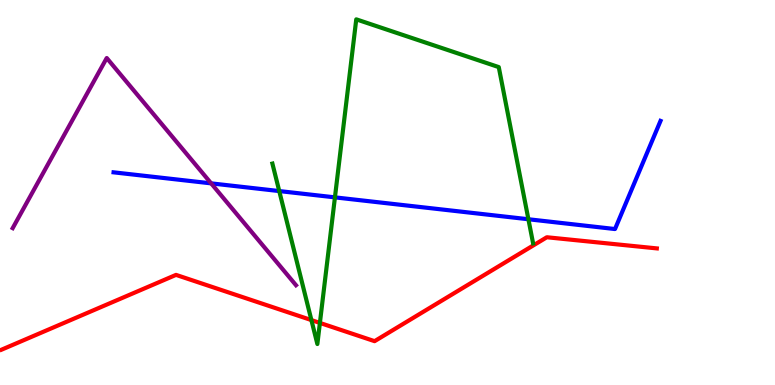[{'lines': ['blue', 'red'], 'intersections': []}, {'lines': ['green', 'red'], 'intersections': [{'x': 4.02, 'y': 1.69}, {'x': 4.13, 'y': 1.61}]}, {'lines': ['purple', 'red'], 'intersections': []}, {'lines': ['blue', 'green'], 'intersections': [{'x': 3.6, 'y': 5.04}, {'x': 4.32, 'y': 4.87}, {'x': 6.82, 'y': 4.31}]}, {'lines': ['blue', 'purple'], 'intersections': [{'x': 2.72, 'y': 5.24}]}, {'lines': ['green', 'purple'], 'intersections': []}]